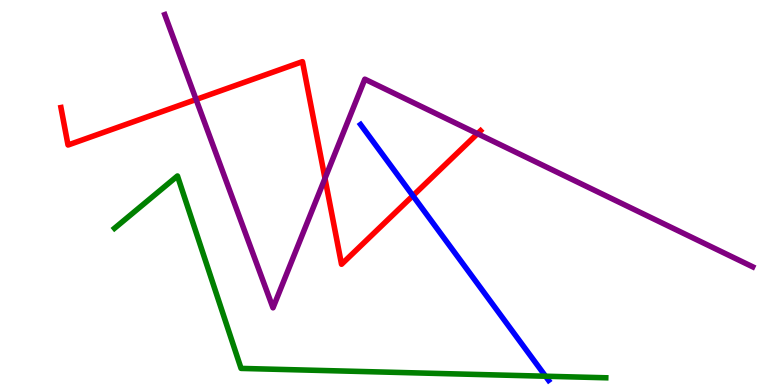[{'lines': ['blue', 'red'], 'intersections': [{'x': 5.33, 'y': 4.92}]}, {'lines': ['green', 'red'], 'intersections': []}, {'lines': ['purple', 'red'], 'intersections': [{'x': 2.53, 'y': 7.42}, {'x': 4.19, 'y': 5.37}, {'x': 6.16, 'y': 6.53}]}, {'lines': ['blue', 'green'], 'intersections': [{'x': 7.04, 'y': 0.228}]}, {'lines': ['blue', 'purple'], 'intersections': []}, {'lines': ['green', 'purple'], 'intersections': []}]